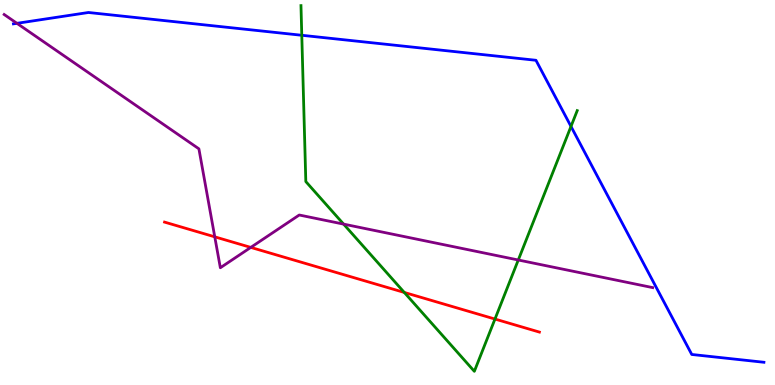[{'lines': ['blue', 'red'], 'intersections': []}, {'lines': ['green', 'red'], 'intersections': [{'x': 5.22, 'y': 2.4}, {'x': 6.39, 'y': 1.71}]}, {'lines': ['purple', 'red'], 'intersections': [{'x': 2.77, 'y': 3.85}, {'x': 3.24, 'y': 3.57}]}, {'lines': ['blue', 'green'], 'intersections': [{'x': 3.89, 'y': 9.08}, {'x': 7.37, 'y': 6.72}]}, {'lines': ['blue', 'purple'], 'intersections': [{'x': 0.219, 'y': 9.39}]}, {'lines': ['green', 'purple'], 'intersections': [{'x': 4.43, 'y': 4.18}, {'x': 6.69, 'y': 3.25}]}]